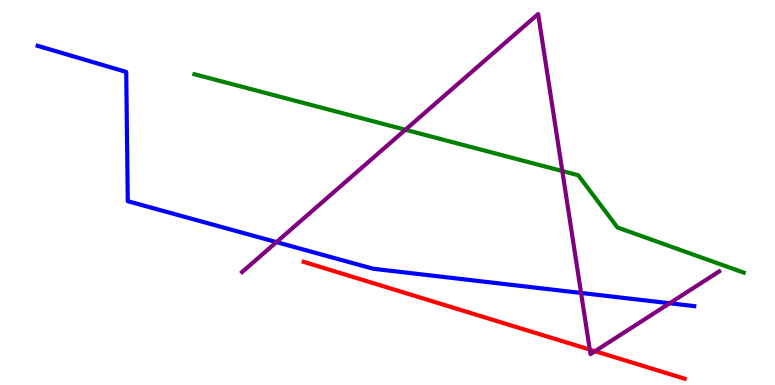[{'lines': ['blue', 'red'], 'intersections': []}, {'lines': ['green', 'red'], 'intersections': []}, {'lines': ['purple', 'red'], 'intersections': [{'x': 7.61, 'y': 0.92}, {'x': 7.68, 'y': 0.878}]}, {'lines': ['blue', 'green'], 'intersections': []}, {'lines': ['blue', 'purple'], 'intersections': [{'x': 3.57, 'y': 3.71}, {'x': 7.5, 'y': 2.39}, {'x': 8.64, 'y': 2.12}]}, {'lines': ['green', 'purple'], 'intersections': [{'x': 5.23, 'y': 6.63}, {'x': 7.26, 'y': 5.56}]}]